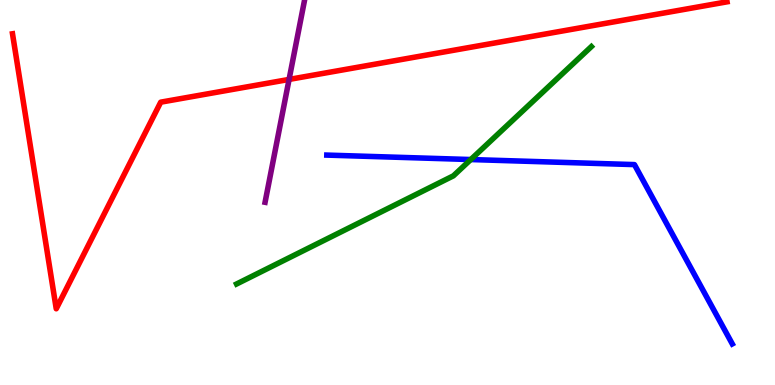[{'lines': ['blue', 'red'], 'intersections': []}, {'lines': ['green', 'red'], 'intersections': []}, {'lines': ['purple', 'red'], 'intersections': [{'x': 3.73, 'y': 7.94}]}, {'lines': ['blue', 'green'], 'intersections': [{'x': 6.07, 'y': 5.86}]}, {'lines': ['blue', 'purple'], 'intersections': []}, {'lines': ['green', 'purple'], 'intersections': []}]